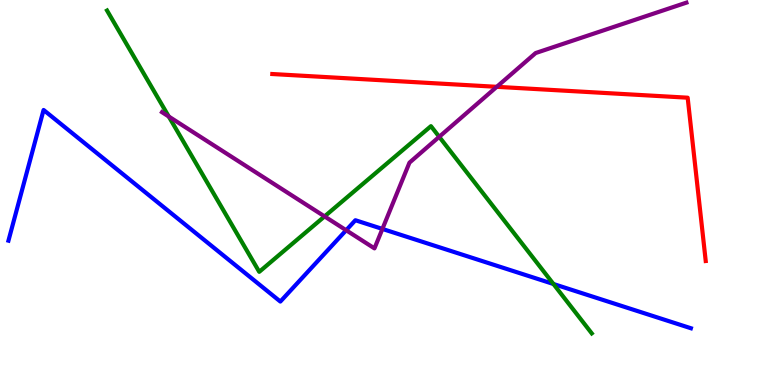[{'lines': ['blue', 'red'], 'intersections': []}, {'lines': ['green', 'red'], 'intersections': []}, {'lines': ['purple', 'red'], 'intersections': [{'x': 6.41, 'y': 7.74}]}, {'lines': ['blue', 'green'], 'intersections': [{'x': 7.14, 'y': 2.62}]}, {'lines': ['blue', 'purple'], 'intersections': [{'x': 4.47, 'y': 4.02}, {'x': 4.93, 'y': 4.05}]}, {'lines': ['green', 'purple'], 'intersections': [{'x': 2.18, 'y': 6.97}, {'x': 4.19, 'y': 4.38}, {'x': 5.67, 'y': 6.45}]}]